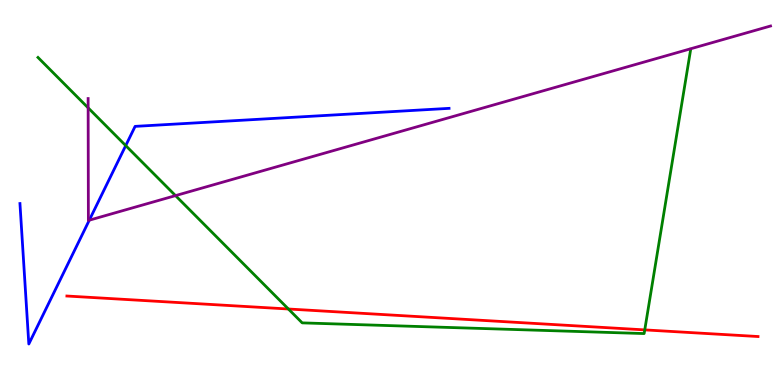[{'lines': ['blue', 'red'], 'intersections': []}, {'lines': ['green', 'red'], 'intersections': [{'x': 3.72, 'y': 1.97}, {'x': 8.32, 'y': 1.43}]}, {'lines': ['purple', 'red'], 'intersections': []}, {'lines': ['blue', 'green'], 'intersections': [{'x': 1.62, 'y': 6.22}]}, {'lines': ['blue', 'purple'], 'intersections': [{'x': 1.15, 'y': 4.28}]}, {'lines': ['green', 'purple'], 'intersections': [{'x': 1.14, 'y': 7.2}, {'x': 2.26, 'y': 4.92}]}]